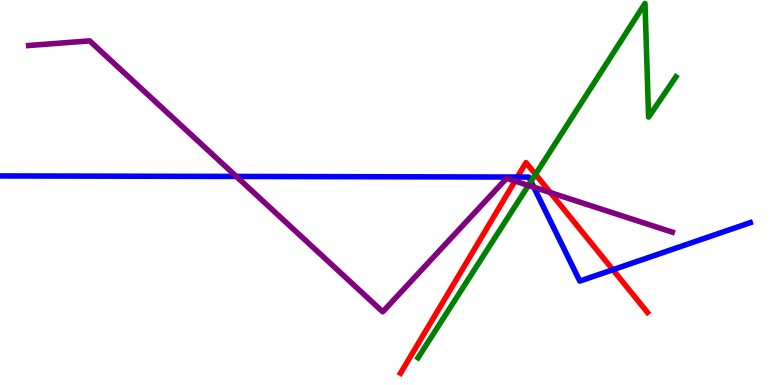[{'lines': ['blue', 'red'], 'intersections': [{'x': 6.68, 'y': 5.4}, {'x': 7.91, 'y': 2.99}]}, {'lines': ['green', 'red'], 'intersections': [{'x': 6.91, 'y': 5.47}]}, {'lines': ['purple', 'red'], 'intersections': [{'x': 6.65, 'y': 5.3}, {'x': 7.1, 'y': 5.0}]}, {'lines': ['blue', 'green'], 'intersections': [{'x': 6.85, 'y': 5.29}]}, {'lines': ['blue', 'purple'], 'intersections': [{'x': 3.05, 'y': 5.42}, {'x': 6.89, 'y': 5.14}]}, {'lines': ['green', 'purple'], 'intersections': [{'x': 6.82, 'y': 5.18}]}]